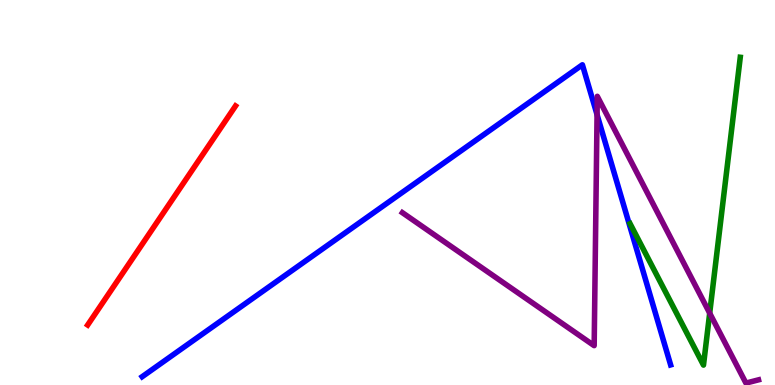[{'lines': ['blue', 'red'], 'intersections': []}, {'lines': ['green', 'red'], 'intersections': []}, {'lines': ['purple', 'red'], 'intersections': []}, {'lines': ['blue', 'green'], 'intersections': []}, {'lines': ['blue', 'purple'], 'intersections': [{'x': 7.7, 'y': 7.02}]}, {'lines': ['green', 'purple'], 'intersections': [{'x': 9.16, 'y': 1.87}]}]